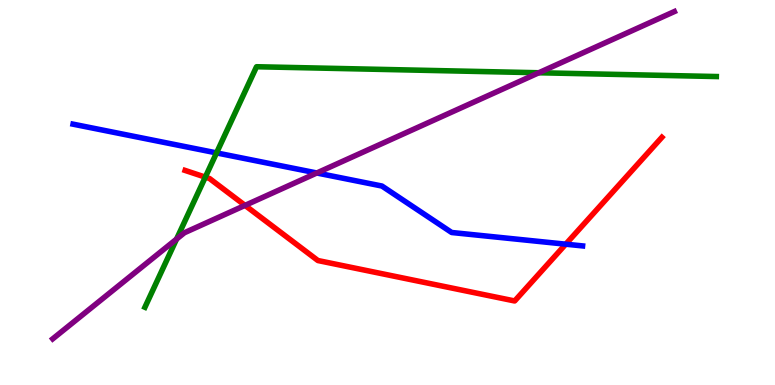[{'lines': ['blue', 'red'], 'intersections': [{'x': 7.3, 'y': 3.66}]}, {'lines': ['green', 'red'], 'intersections': [{'x': 2.65, 'y': 5.4}]}, {'lines': ['purple', 'red'], 'intersections': [{'x': 3.16, 'y': 4.67}]}, {'lines': ['blue', 'green'], 'intersections': [{'x': 2.79, 'y': 6.03}]}, {'lines': ['blue', 'purple'], 'intersections': [{'x': 4.09, 'y': 5.51}]}, {'lines': ['green', 'purple'], 'intersections': [{'x': 2.28, 'y': 3.79}, {'x': 6.95, 'y': 8.11}]}]